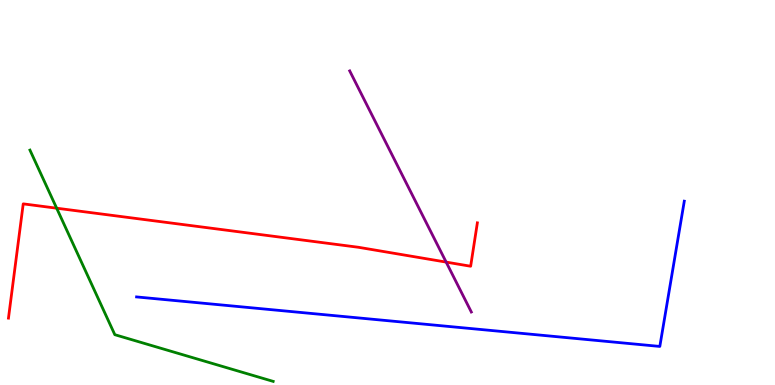[{'lines': ['blue', 'red'], 'intersections': []}, {'lines': ['green', 'red'], 'intersections': [{'x': 0.731, 'y': 4.59}]}, {'lines': ['purple', 'red'], 'intersections': [{'x': 5.76, 'y': 3.19}]}, {'lines': ['blue', 'green'], 'intersections': []}, {'lines': ['blue', 'purple'], 'intersections': []}, {'lines': ['green', 'purple'], 'intersections': []}]